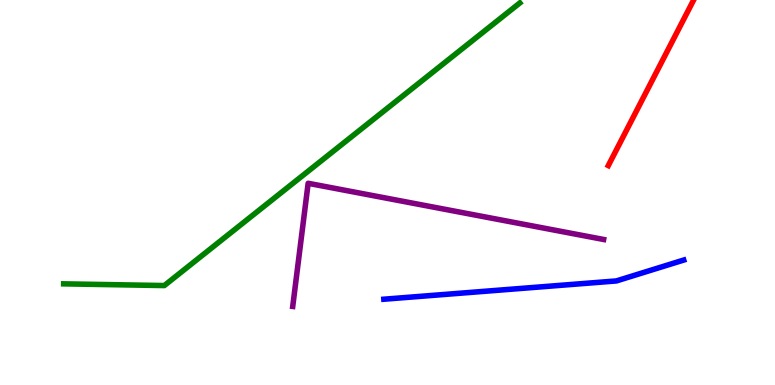[{'lines': ['blue', 'red'], 'intersections': []}, {'lines': ['green', 'red'], 'intersections': []}, {'lines': ['purple', 'red'], 'intersections': []}, {'lines': ['blue', 'green'], 'intersections': []}, {'lines': ['blue', 'purple'], 'intersections': []}, {'lines': ['green', 'purple'], 'intersections': []}]